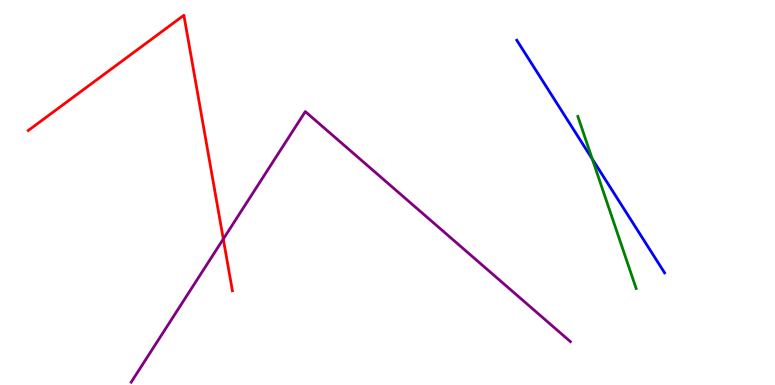[{'lines': ['blue', 'red'], 'intersections': []}, {'lines': ['green', 'red'], 'intersections': []}, {'lines': ['purple', 'red'], 'intersections': [{'x': 2.88, 'y': 3.79}]}, {'lines': ['blue', 'green'], 'intersections': [{'x': 7.64, 'y': 5.87}]}, {'lines': ['blue', 'purple'], 'intersections': []}, {'lines': ['green', 'purple'], 'intersections': []}]